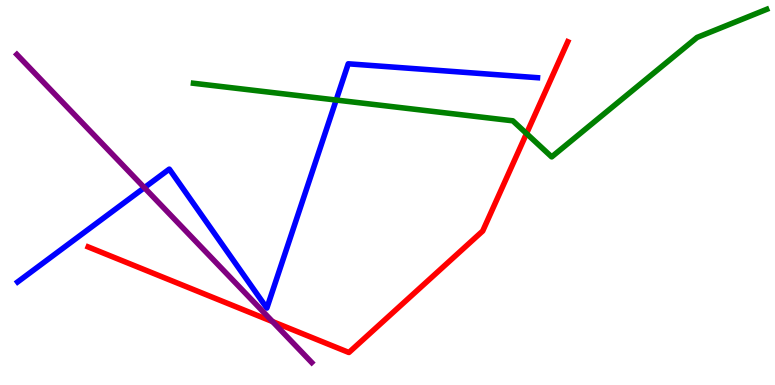[{'lines': ['blue', 'red'], 'intersections': []}, {'lines': ['green', 'red'], 'intersections': [{'x': 6.79, 'y': 6.53}]}, {'lines': ['purple', 'red'], 'intersections': [{'x': 3.52, 'y': 1.65}]}, {'lines': ['blue', 'green'], 'intersections': [{'x': 4.34, 'y': 7.4}]}, {'lines': ['blue', 'purple'], 'intersections': [{'x': 1.86, 'y': 5.13}]}, {'lines': ['green', 'purple'], 'intersections': []}]